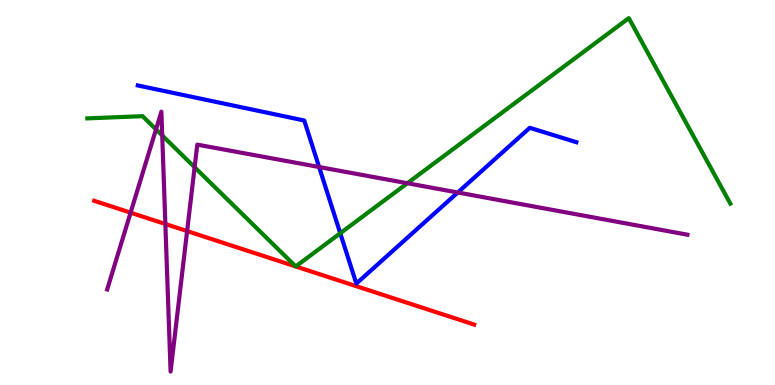[{'lines': ['blue', 'red'], 'intersections': []}, {'lines': ['green', 'red'], 'intersections': []}, {'lines': ['purple', 'red'], 'intersections': [{'x': 1.69, 'y': 4.48}, {'x': 2.13, 'y': 4.18}, {'x': 2.41, 'y': 4.0}]}, {'lines': ['blue', 'green'], 'intersections': [{'x': 4.39, 'y': 3.94}]}, {'lines': ['blue', 'purple'], 'intersections': [{'x': 4.12, 'y': 5.66}, {'x': 5.91, 'y': 5.0}]}, {'lines': ['green', 'purple'], 'intersections': [{'x': 2.01, 'y': 6.64}, {'x': 2.09, 'y': 6.48}, {'x': 2.51, 'y': 5.66}, {'x': 5.26, 'y': 5.24}]}]